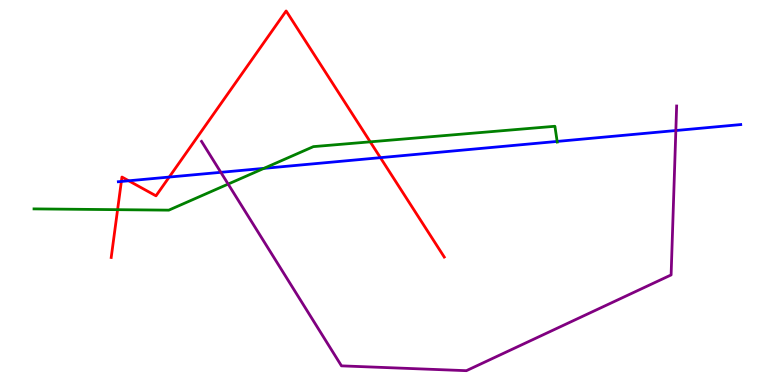[{'lines': ['blue', 'red'], 'intersections': [{'x': 1.57, 'y': 5.29}, {'x': 1.66, 'y': 5.3}, {'x': 2.18, 'y': 5.4}, {'x': 4.91, 'y': 5.9}]}, {'lines': ['green', 'red'], 'intersections': [{'x': 1.52, 'y': 4.55}, {'x': 4.78, 'y': 6.32}]}, {'lines': ['purple', 'red'], 'intersections': []}, {'lines': ['blue', 'green'], 'intersections': [{'x': 3.41, 'y': 5.63}, {'x': 7.19, 'y': 6.33}]}, {'lines': ['blue', 'purple'], 'intersections': [{'x': 2.85, 'y': 5.52}, {'x': 8.72, 'y': 6.61}]}, {'lines': ['green', 'purple'], 'intersections': [{'x': 2.94, 'y': 5.22}]}]